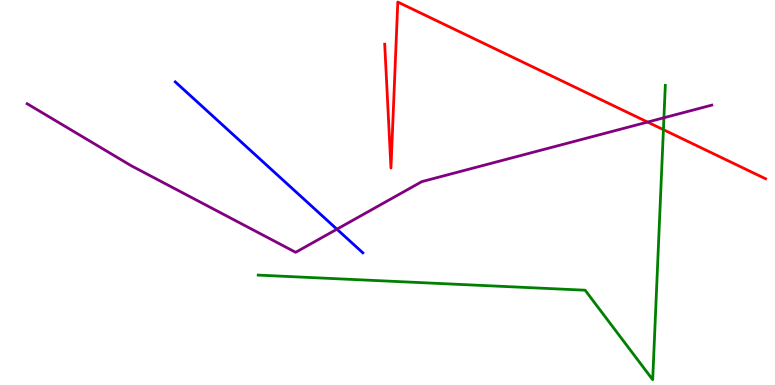[{'lines': ['blue', 'red'], 'intersections': []}, {'lines': ['green', 'red'], 'intersections': [{'x': 8.56, 'y': 6.63}]}, {'lines': ['purple', 'red'], 'intersections': [{'x': 8.36, 'y': 6.83}]}, {'lines': ['blue', 'green'], 'intersections': []}, {'lines': ['blue', 'purple'], 'intersections': [{'x': 4.35, 'y': 4.05}]}, {'lines': ['green', 'purple'], 'intersections': [{'x': 8.57, 'y': 6.94}]}]